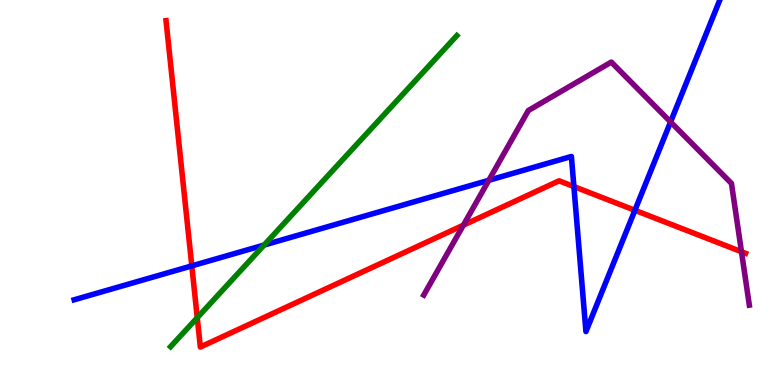[{'lines': ['blue', 'red'], 'intersections': [{'x': 2.47, 'y': 3.09}, {'x': 7.4, 'y': 5.15}, {'x': 8.19, 'y': 4.54}]}, {'lines': ['green', 'red'], 'intersections': [{'x': 2.55, 'y': 1.75}]}, {'lines': ['purple', 'red'], 'intersections': [{'x': 5.98, 'y': 4.15}, {'x': 9.57, 'y': 3.46}]}, {'lines': ['blue', 'green'], 'intersections': [{'x': 3.41, 'y': 3.64}]}, {'lines': ['blue', 'purple'], 'intersections': [{'x': 6.31, 'y': 5.32}, {'x': 8.65, 'y': 6.83}]}, {'lines': ['green', 'purple'], 'intersections': []}]